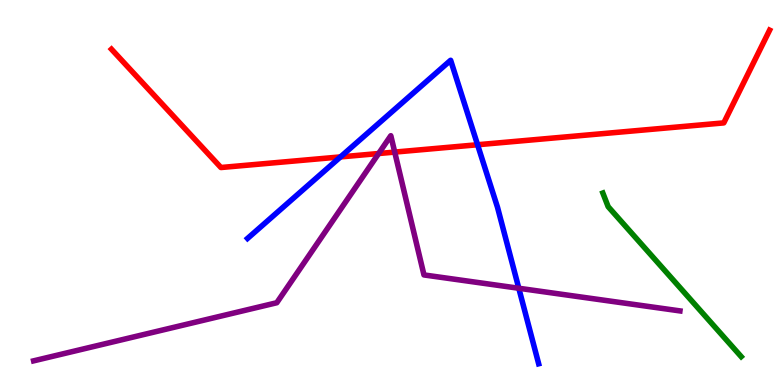[{'lines': ['blue', 'red'], 'intersections': [{'x': 4.39, 'y': 5.92}, {'x': 6.16, 'y': 6.24}]}, {'lines': ['green', 'red'], 'intersections': []}, {'lines': ['purple', 'red'], 'intersections': [{'x': 4.89, 'y': 6.01}, {'x': 5.09, 'y': 6.05}]}, {'lines': ['blue', 'green'], 'intersections': []}, {'lines': ['blue', 'purple'], 'intersections': [{'x': 6.69, 'y': 2.51}]}, {'lines': ['green', 'purple'], 'intersections': []}]